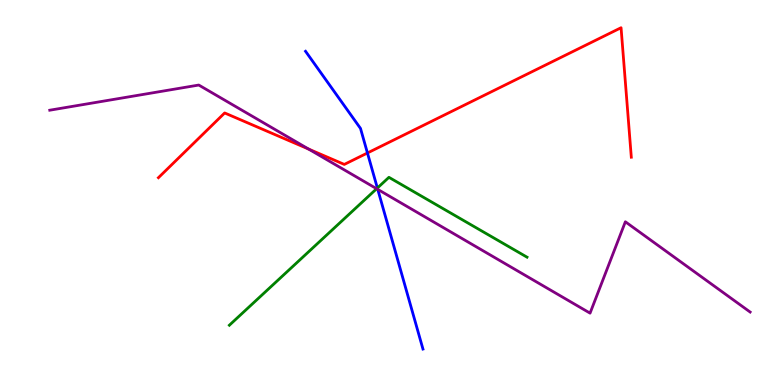[{'lines': ['blue', 'red'], 'intersections': [{'x': 4.74, 'y': 6.03}]}, {'lines': ['green', 'red'], 'intersections': []}, {'lines': ['purple', 'red'], 'intersections': [{'x': 3.98, 'y': 6.13}]}, {'lines': ['blue', 'green'], 'intersections': [{'x': 4.87, 'y': 5.12}]}, {'lines': ['blue', 'purple'], 'intersections': [{'x': 4.87, 'y': 5.08}]}, {'lines': ['green', 'purple'], 'intersections': [{'x': 4.86, 'y': 5.1}]}]